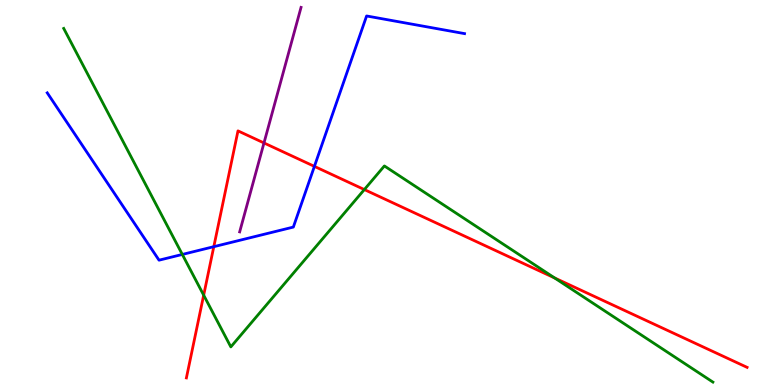[{'lines': ['blue', 'red'], 'intersections': [{'x': 2.76, 'y': 3.59}, {'x': 4.06, 'y': 5.68}]}, {'lines': ['green', 'red'], 'intersections': [{'x': 2.63, 'y': 2.33}, {'x': 4.7, 'y': 5.08}, {'x': 7.16, 'y': 2.78}]}, {'lines': ['purple', 'red'], 'intersections': [{'x': 3.41, 'y': 6.29}]}, {'lines': ['blue', 'green'], 'intersections': [{'x': 2.35, 'y': 3.39}]}, {'lines': ['blue', 'purple'], 'intersections': []}, {'lines': ['green', 'purple'], 'intersections': []}]